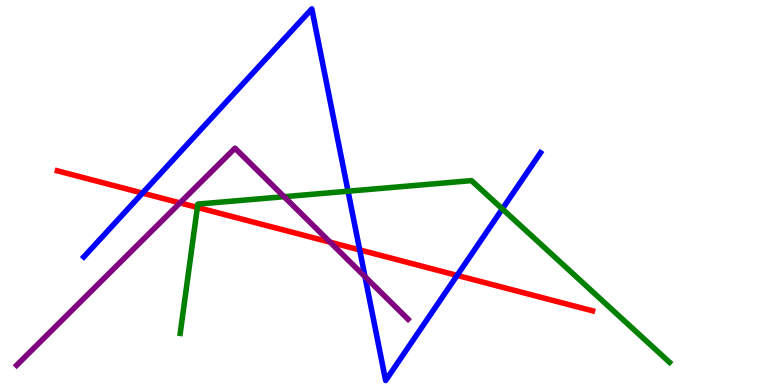[{'lines': ['blue', 'red'], 'intersections': [{'x': 1.84, 'y': 4.98}, {'x': 4.64, 'y': 3.51}, {'x': 5.9, 'y': 2.85}]}, {'lines': ['green', 'red'], 'intersections': [{'x': 2.55, 'y': 4.61}]}, {'lines': ['purple', 'red'], 'intersections': [{'x': 2.32, 'y': 4.73}, {'x': 4.26, 'y': 3.71}]}, {'lines': ['blue', 'green'], 'intersections': [{'x': 4.49, 'y': 5.03}, {'x': 6.48, 'y': 4.57}]}, {'lines': ['blue', 'purple'], 'intersections': [{'x': 4.71, 'y': 2.81}]}, {'lines': ['green', 'purple'], 'intersections': [{'x': 3.67, 'y': 4.89}]}]